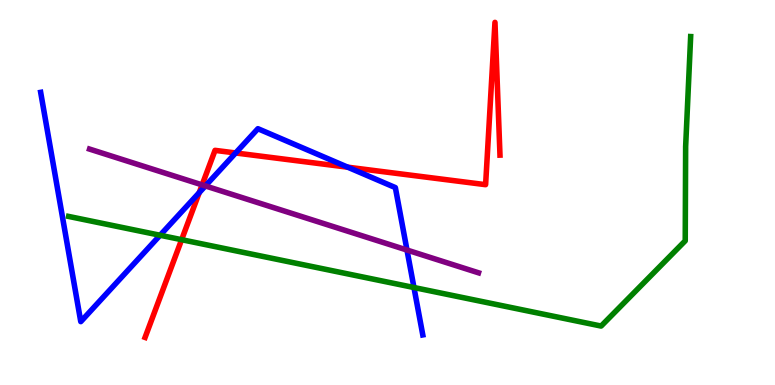[{'lines': ['blue', 'red'], 'intersections': [{'x': 2.57, 'y': 5.0}, {'x': 3.04, 'y': 6.03}, {'x': 4.49, 'y': 5.66}]}, {'lines': ['green', 'red'], 'intersections': [{'x': 2.34, 'y': 3.77}]}, {'lines': ['purple', 'red'], 'intersections': [{'x': 2.61, 'y': 5.2}]}, {'lines': ['blue', 'green'], 'intersections': [{'x': 2.07, 'y': 3.89}, {'x': 5.34, 'y': 2.53}]}, {'lines': ['blue', 'purple'], 'intersections': [{'x': 2.65, 'y': 5.17}, {'x': 5.25, 'y': 3.51}]}, {'lines': ['green', 'purple'], 'intersections': []}]